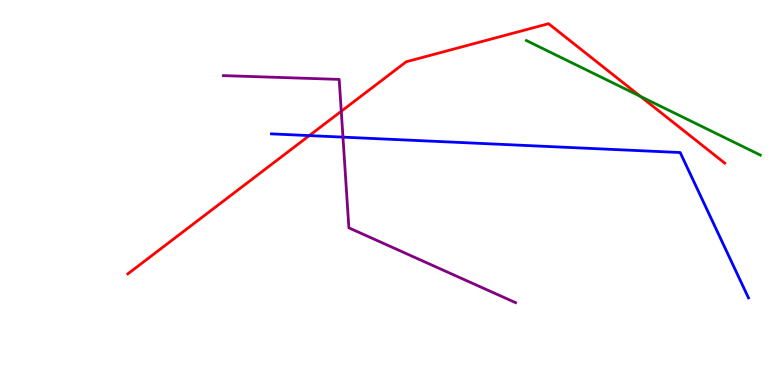[{'lines': ['blue', 'red'], 'intersections': [{'x': 3.99, 'y': 6.48}]}, {'lines': ['green', 'red'], 'intersections': [{'x': 8.26, 'y': 7.5}]}, {'lines': ['purple', 'red'], 'intersections': [{'x': 4.4, 'y': 7.11}]}, {'lines': ['blue', 'green'], 'intersections': []}, {'lines': ['blue', 'purple'], 'intersections': [{'x': 4.43, 'y': 6.44}]}, {'lines': ['green', 'purple'], 'intersections': []}]